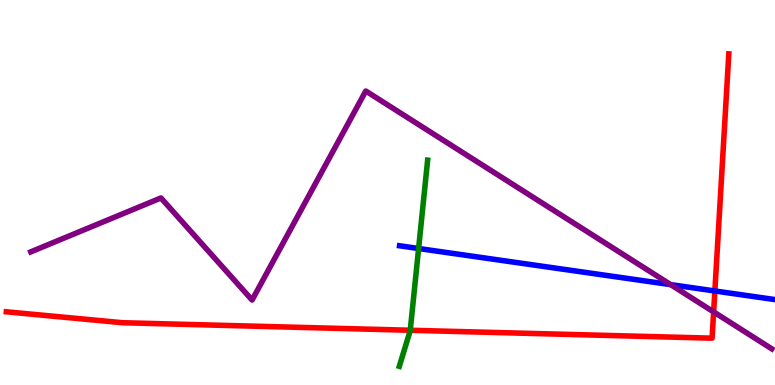[{'lines': ['blue', 'red'], 'intersections': [{'x': 9.22, 'y': 2.44}]}, {'lines': ['green', 'red'], 'intersections': [{'x': 5.29, 'y': 1.42}]}, {'lines': ['purple', 'red'], 'intersections': [{'x': 9.21, 'y': 1.9}]}, {'lines': ['blue', 'green'], 'intersections': [{'x': 5.4, 'y': 3.55}]}, {'lines': ['blue', 'purple'], 'intersections': [{'x': 8.65, 'y': 2.61}]}, {'lines': ['green', 'purple'], 'intersections': []}]